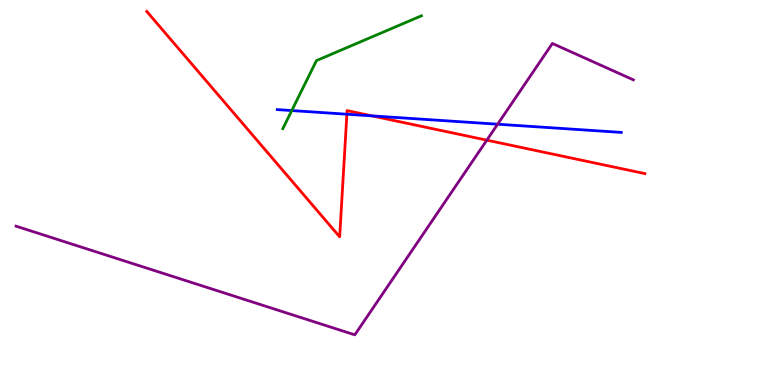[{'lines': ['blue', 'red'], 'intersections': [{'x': 4.48, 'y': 7.03}, {'x': 4.8, 'y': 6.99}]}, {'lines': ['green', 'red'], 'intersections': []}, {'lines': ['purple', 'red'], 'intersections': [{'x': 6.28, 'y': 6.36}]}, {'lines': ['blue', 'green'], 'intersections': [{'x': 3.76, 'y': 7.13}]}, {'lines': ['blue', 'purple'], 'intersections': [{'x': 6.42, 'y': 6.77}]}, {'lines': ['green', 'purple'], 'intersections': []}]